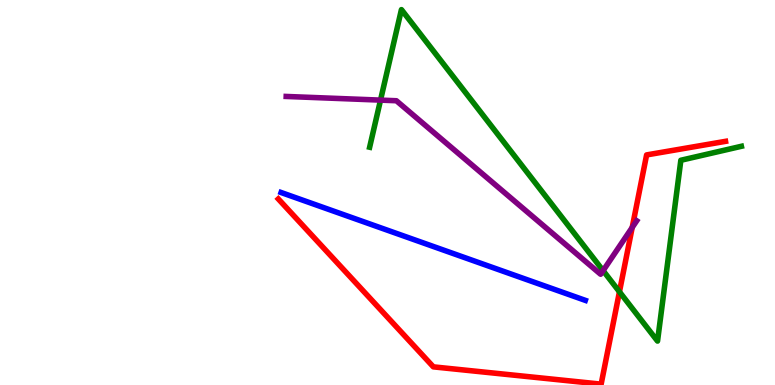[{'lines': ['blue', 'red'], 'intersections': []}, {'lines': ['green', 'red'], 'intersections': [{'x': 7.99, 'y': 2.42}]}, {'lines': ['purple', 'red'], 'intersections': [{'x': 8.16, 'y': 4.09}]}, {'lines': ['blue', 'green'], 'intersections': []}, {'lines': ['blue', 'purple'], 'intersections': []}, {'lines': ['green', 'purple'], 'intersections': [{'x': 4.91, 'y': 7.4}, {'x': 7.78, 'y': 2.97}]}]